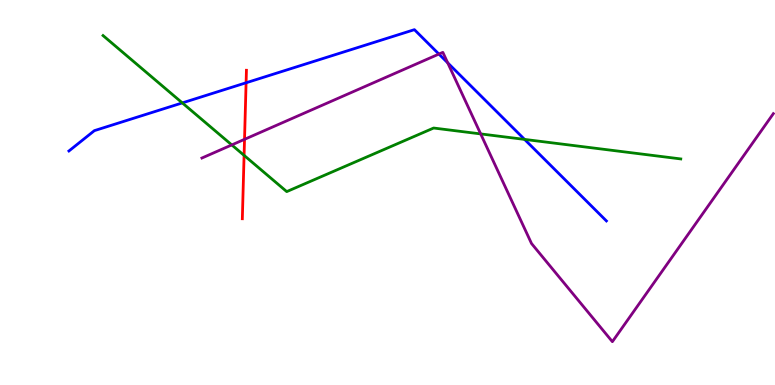[{'lines': ['blue', 'red'], 'intersections': [{'x': 3.18, 'y': 7.85}]}, {'lines': ['green', 'red'], 'intersections': [{'x': 3.15, 'y': 5.96}]}, {'lines': ['purple', 'red'], 'intersections': [{'x': 3.16, 'y': 6.38}]}, {'lines': ['blue', 'green'], 'intersections': [{'x': 2.35, 'y': 7.33}, {'x': 6.77, 'y': 6.38}]}, {'lines': ['blue', 'purple'], 'intersections': [{'x': 5.66, 'y': 8.6}, {'x': 5.78, 'y': 8.37}]}, {'lines': ['green', 'purple'], 'intersections': [{'x': 2.99, 'y': 6.24}, {'x': 6.2, 'y': 6.52}]}]